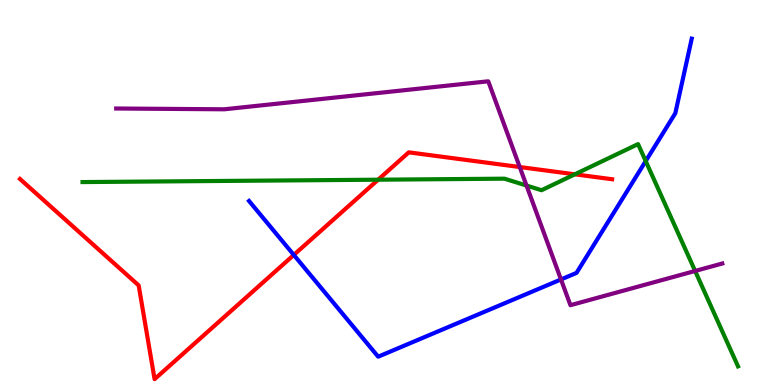[{'lines': ['blue', 'red'], 'intersections': [{'x': 3.79, 'y': 3.38}]}, {'lines': ['green', 'red'], 'intersections': [{'x': 4.88, 'y': 5.33}, {'x': 7.42, 'y': 5.47}]}, {'lines': ['purple', 'red'], 'intersections': [{'x': 6.71, 'y': 5.66}]}, {'lines': ['blue', 'green'], 'intersections': [{'x': 8.33, 'y': 5.82}]}, {'lines': ['blue', 'purple'], 'intersections': [{'x': 7.24, 'y': 2.74}]}, {'lines': ['green', 'purple'], 'intersections': [{'x': 6.79, 'y': 5.18}, {'x': 8.97, 'y': 2.96}]}]